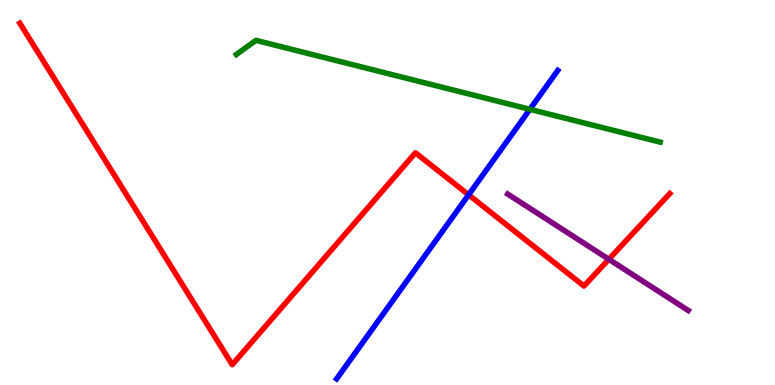[{'lines': ['blue', 'red'], 'intersections': [{'x': 6.05, 'y': 4.94}]}, {'lines': ['green', 'red'], 'intersections': []}, {'lines': ['purple', 'red'], 'intersections': [{'x': 7.86, 'y': 3.27}]}, {'lines': ['blue', 'green'], 'intersections': [{'x': 6.84, 'y': 7.16}]}, {'lines': ['blue', 'purple'], 'intersections': []}, {'lines': ['green', 'purple'], 'intersections': []}]